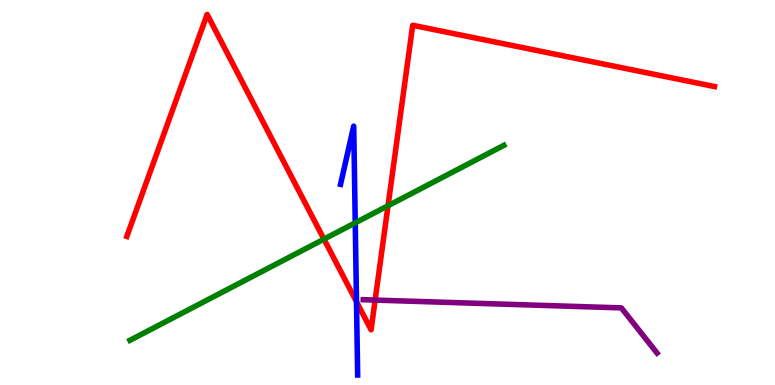[{'lines': ['blue', 'red'], 'intersections': [{'x': 4.6, 'y': 2.16}]}, {'lines': ['green', 'red'], 'intersections': [{'x': 4.18, 'y': 3.79}, {'x': 5.01, 'y': 4.66}]}, {'lines': ['purple', 'red'], 'intersections': [{'x': 4.84, 'y': 2.21}]}, {'lines': ['blue', 'green'], 'intersections': [{'x': 4.58, 'y': 4.21}]}, {'lines': ['blue', 'purple'], 'intersections': []}, {'lines': ['green', 'purple'], 'intersections': []}]